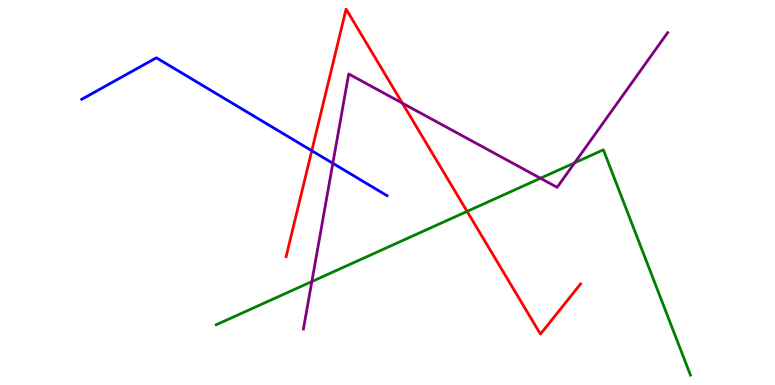[{'lines': ['blue', 'red'], 'intersections': [{'x': 4.02, 'y': 6.09}]}, {'lines': ['green', 'red'], 'intersections': [{'x': 6.03, 'y': 4.51}]}, {'lines': ['purple', 'red'], 'intersections': [{'x': 5.19, 'y': 7.32}]}, {'lines': ['blue', 'green'], 'intersections': []}, {'lines': ['blue', 'purple'], 'intersections': [{'x': 4.29, 'y': 5.76}]}, {'lines': ['green', 'purple'], 'intersections': [{'x': 4.02, 'y': 2.69}, {'x': 6.97, 'y': 5.37}, {'x': 7.41, 'y': 5.77}]}]